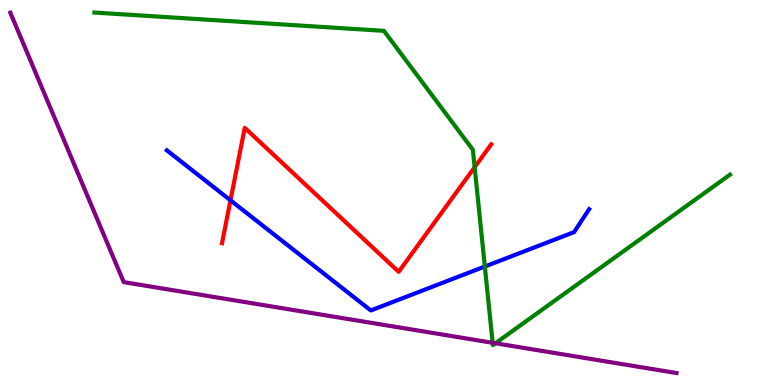[{'lines': ['blue', 'red'], 'intersections': [{'x': 2.97, 'y': 4.8}]}, {'lines': ['green', 'red'], 'intersections': [{'x': 6.12, 'y': 5.66}]}, {'lines': ['purple', 'red'], 'intersections': []}, {'lines': ['blue', 'green'], 'intersections': [{'x': 6.26, 'y': 3.08}]}, {'lines': ['blue', 'purple'], 'intersections': []}, {'lines': ['green', 'purple'], 'intersections': [{'x': 6.36, 'y': 1.1}, {'x': 6.39, 'y': 1.08}]}]